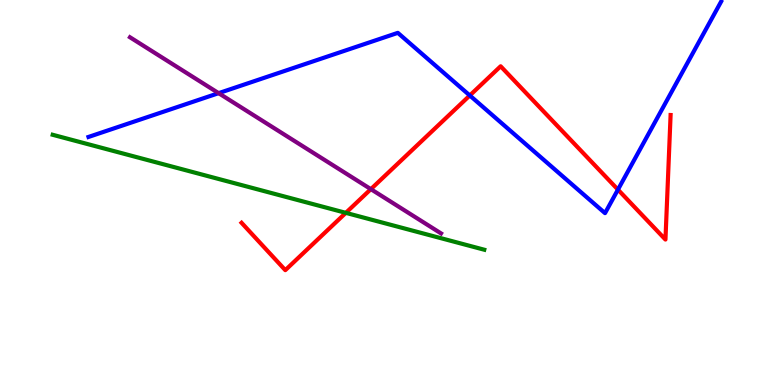[{'lines': ['blue', 'red'], 'intersections': [{'x': 6.06, 'y': 7.52}, {'x': 7.97, 'y': 5.07}]}, {'lines': ['green', 'red'], 'intersections': [{'x': 4.46, 'y': 4.47}]}, {'lines': ['purple', 'red'], 'intersections': [{'x': 4.79, 'y': 5.09}]}, {'lines': ['blue', 'green'], 'intersections': []}, {'lines': ['blue', 'purple'], 'intersections': [{'x': 2.82, 'y': 7.58}]}, {'lines': ['green', 'purple'], 'intersections': []}]